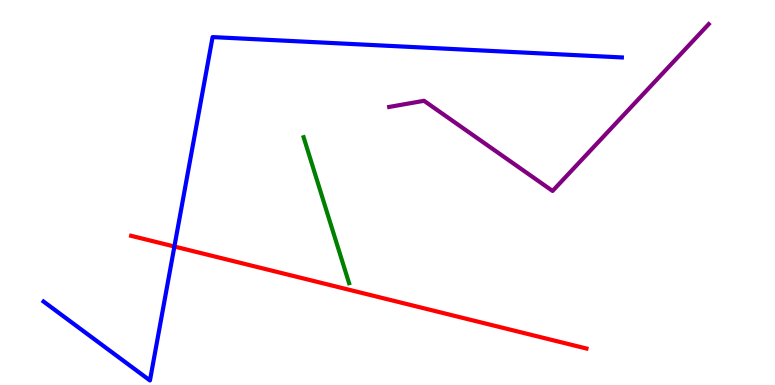[{'lines': ['blue', 'red'], 'intersections': [{'x': 2.25, 'y': 3.6}]}, {'lines': ['green', 'red'], 'intersections': []}, {'lines': ['purple', 'red'], 'intersections': []}, {'lines': ['blue', 'green'], 'intersections': []}, {'lines': ['blue', 'purple'], 'intersections': []}, {'lines': ['green', 'purple'], 'intersections': []}]